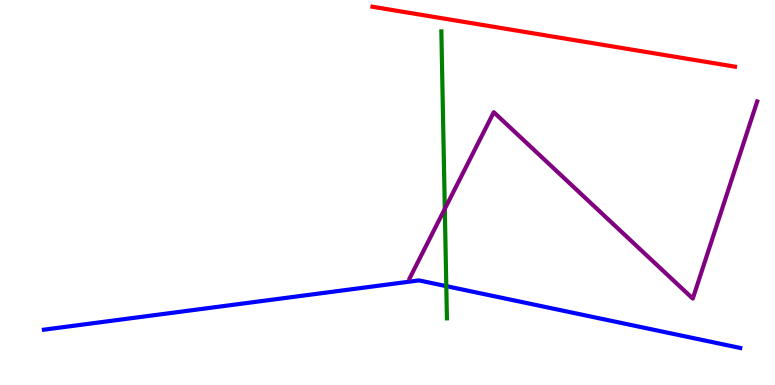[{'lines': ['blue', 'red'], 'intersections': []}, {'lines': ['green', 'red'], 'intersections': []}, {'lines': ['purple', 'red'], 'intersections': []}, {'lines': ['blue', 'green'], 'intersections': [{'x': 5.76, 'y': 2.57}]}, {'lines': ['blue', 'purple'], 'intersections': []}, {'lines': ['green', 'purple'], 'intersections': [{'x': 5.74, 'y': 4.57}]}]